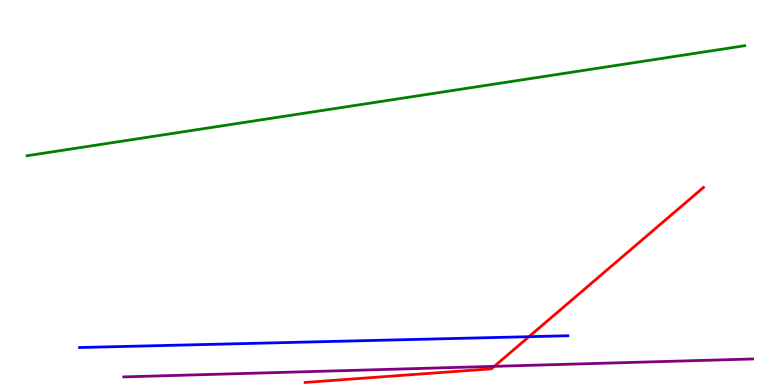[{'lines': ['blue', 'red'], 'intersections': [{'x': 6.83, 'y': 1.25}]}, {'lines': ['green', 'red'], 'intersections': []}, {'lines': ['purple', 'red'], 'intersections': [{'x': 6.38, 'y': 0.485}]}, {'lines': ['blue', 'green'], 'intersections': []}, {'lines': ['blue', 'purple'], 'intersections': []}, {'lines': ['green', 'purple'], 'intersections': []}]